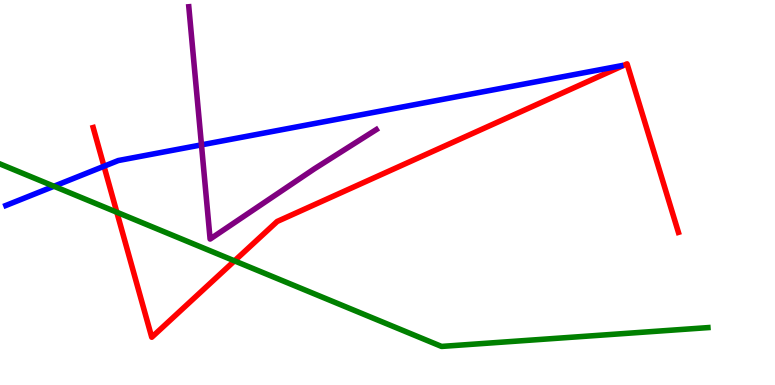[{'lines': ['blue', 'red'], 'intersections': [{'x': 1.34, 'y': 5.68}]}, {'lines': ['green', 'red'], 'intersections': [{'x': 1.51, 'y': 4.49}, {'x': 3.03, 'y': 3.22}]}, {'lines': ['purple', 'red'], 'intersections': []}, {'lines': ['blue', 'green'], 'intersections': [{'x': 0.696, 'y': 5.16}]}, {'lines': ['blue', 'purple'], 'intersections': [{'x': 2.6, 'y': 6.24}]}, {'lines': ['green', 'purple'], 'intersections': []}]